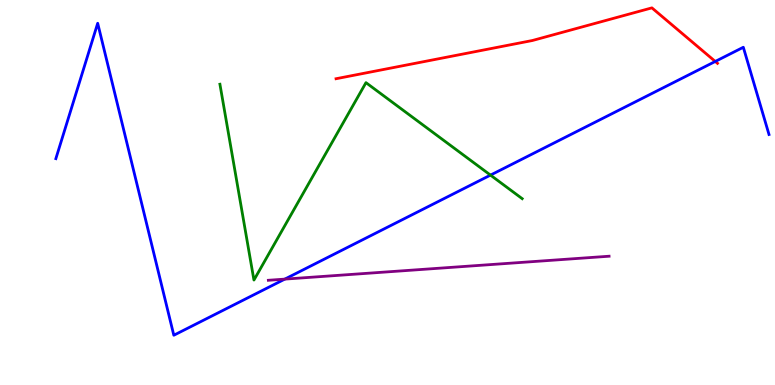[{'lines': ['blue', 'red'], 'intersections': [{'x': 9.23, 'y': 8.4}]}, {'lines': ['green', 'red'], 'intersections': []}, {'lines': ['purple', 'red'], 'intersections': []}, {'lines': ['blue', 'green'], 'intersections': [{'x': 6.33, 'y': 5.45}]}, {'lines': ['blue', 'purple'], 'intersections': [{'x': 3.67, 'y': 2.75}]}, {'lines': ['green', 'purple'], 'intersections': []}]